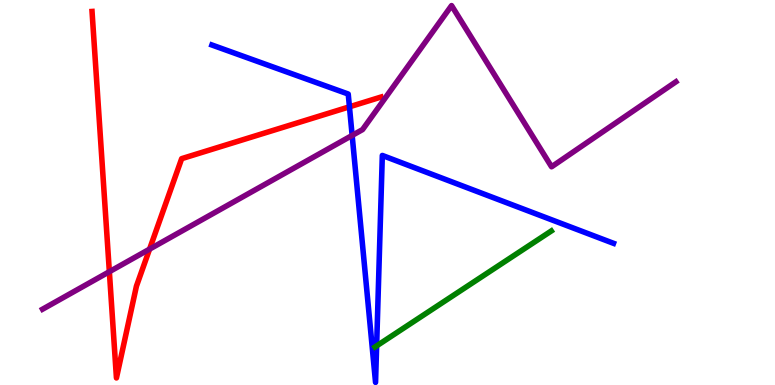[{'lines': ['blue', 'red'], 'intersections': [{'x': 4.51, 'y': 7.23}]}, {'lines': ['green', 'red'], 'intersections': []}, {'lines': ['purple', 'red'], 'intersections': [{'x': 1.41, 'y': 2.94}, {'x': 1.93, 'y': 3.53}]}, {'lines': ['blue', 'green'], 'intersections': [{'x': 4.86, 'y': 1.02}]}, {'lines': ['blue', 'purple'], 'intersections': [{'x': 4.54, 'y': 6.48}]}, {'lines': ['green', 'purple'], 'intersections': []}]